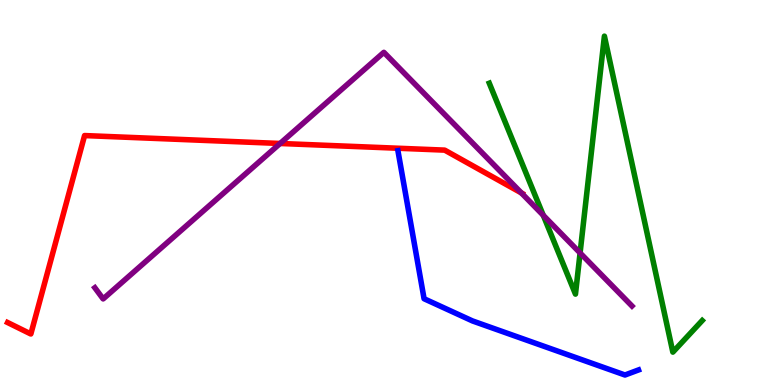[{'lines': ['blue', 'red'], 'intersections': []}, {'lines': ['green', 'red'], 'intersections': []}, {'lines': ['purple', 'red'], 'intersections': [{'x': 3.61, 'y': 6.27}, {'x': 6.73, 'y': 4.99}]}, {'lines': ['blue', 'green'], 'intersections': []}, {'lines': ['blue', 'purple'], 'intersections': []}, {'lines': ['green', 'purple'], 'intersections': [{'x': 7.01, 'y': 4.41}, {'x': 7.48, 'y': 3.43}]}]